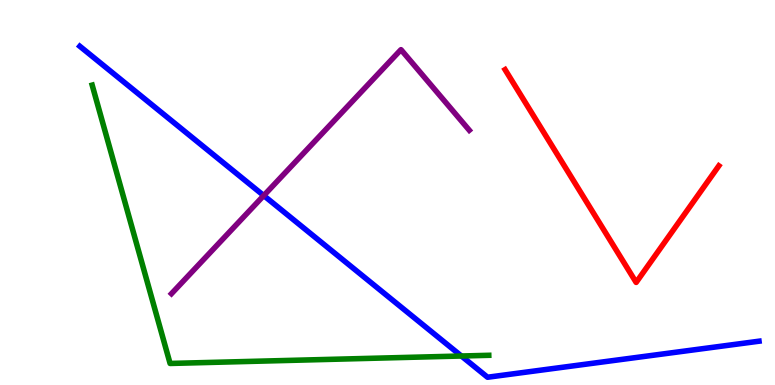[{'lines': ['blue', 'red'], 'intersections': []}, {'lines': ['green', 'red'], 'intersections': []}, {'lines': ['purple', 'red'], 'intersections': []}, {'lines': ['blue', 'green'], 'intersections': [{'x': 5.95, 'y': 0.753}]}, {'lines': ['blue', 'purple'], 'intersections': [{'x': 3.4, 'y': 4.92}]}, {'lines': ['green', 'purple'], 'intersections': []}]